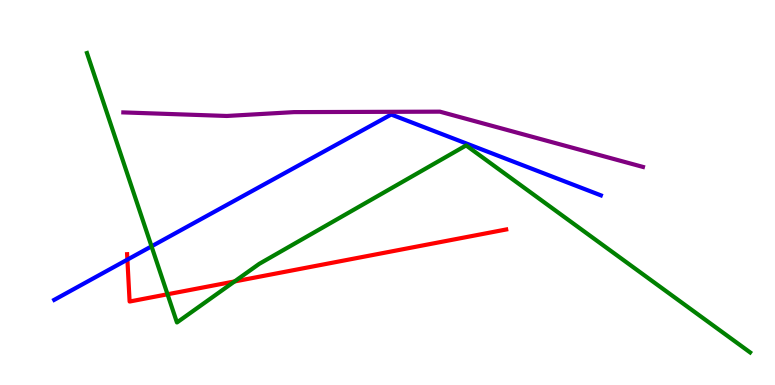[{'lines': ['blue', 'red'], 'intersections': [{'x': 1.64, 'y': 3.26}]}, {'lines': ['green', 'red'], 'intersections': [{'x': 2.16, 'y': 2.36}, {'x': 3.03, 'y': 2.69}]}, {'lines': ['purple', 'red'], 'intersections': []}, {'lines': ['blue', 'green'], 'intersections': [{'x': 1.96, 'y': 3.6}]}, {'lines': ['blue', 'purple'], 'intersections': []}, {'lines': ['green', 'purple'], 'intersections': []}]